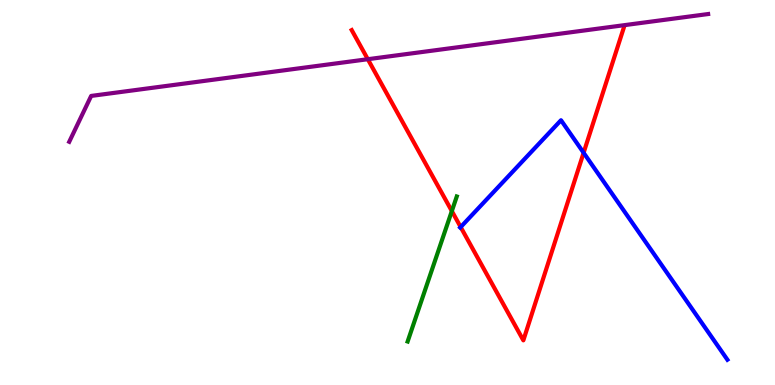[{'lines': ['blue', 'red'], 'intersections': [{'x': 5.94, 'y': 4.1}, {'x': 7.53, 'y': 6.03}]}, {'lines': ['green', 'red'], 'intersections': [{'x': 5.83, 'y': 4.52}]}, {'lines': ['purple', 'red'], 'intersections': [{'x': 4.75, 'y': 8.46}]}, {'lines': ['blue', 'green'], 'intersections': []}, {'lines': ['blue', 'purple'], 'intersections': []}, {'lines': ['green', 'purple'], 'intersections': []}]